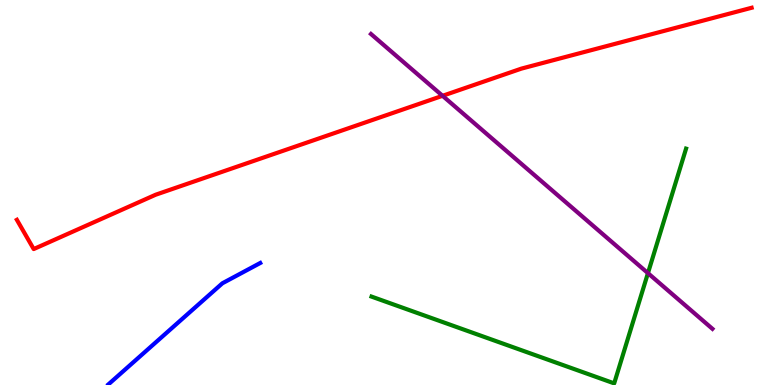[{'lines': ['blue', 'red'], 'intersections': []}, {'lines': ['green', 'red'], 'intersections': []}, {'lines': ['purple', 'red'], 'intersections': [{'x': 5.71, 'y': 7.51}]}, {'lines': ['blue', 'green'], 'intersections': []}, {'lines': ['blue', 'purple'], 'intersections': []}, {'lines': ['green', 'purple'], 'intersections': [{'x': 8.36, 'y': 2.91}]}]